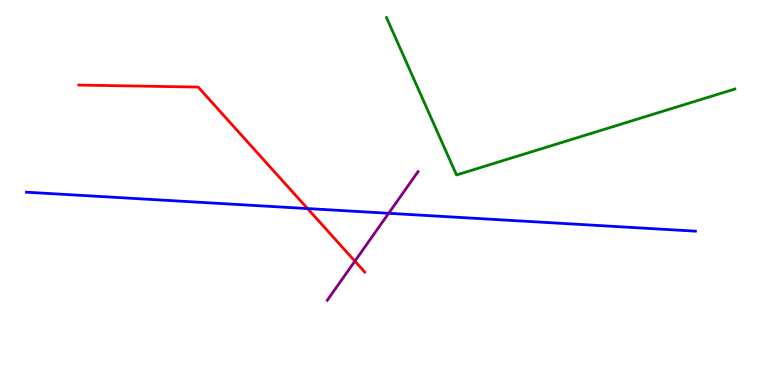[{'lines': ['blue', 'red'], 'intersections': [{'x': 3.97, 'y': 4.58}]}, {'lines': ['green', 'red'], 'intersections': []}, {'lines': ['purple', 'red'], 'intersections': [{'x': 4.58, 'y': 3.22}]}, {'lines': ['blue', 'green'], 'intersections': []}, {'lines': ['blue', 'purple'], 'intersections': [{'x': 5.01, 'y': 4.46}]}, {'lines': ['green', 'purple'], 'intersections': []}]